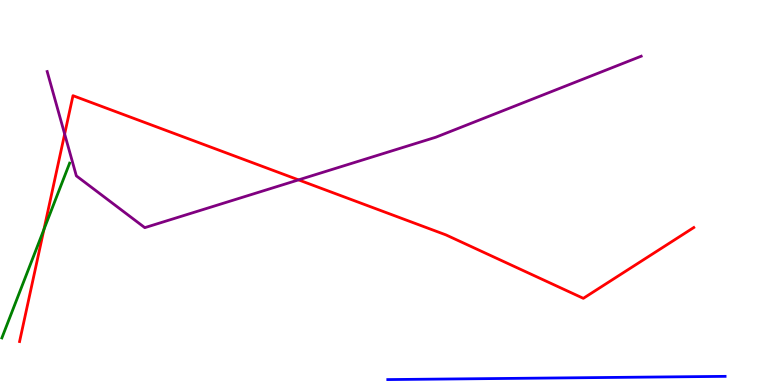[{'lines': ['blue', 'red'], 'intersections': []}, {'lines': ['green', 'red'], 'intersections': [{'x': 0.567, 'y': 4.04}]}, {'lines': ['purple', 'red'], 'intersections': [{'x': 0.834, 'y': 6.52}, {'x': 3.85, 'y': 5.33}]}, {'lines': ['blue', 'green'], 'intersections': []}, {'lines': ['blue', 'purple'], 'intersections': []}, {'lines': ['green', 'purple'], 'intersections': []}]